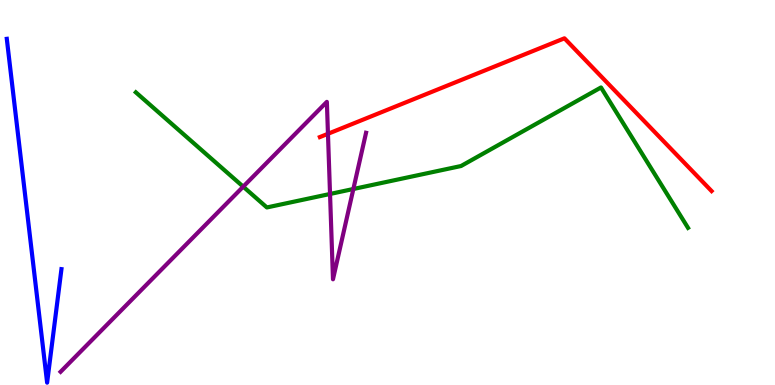[{'lines': ['blue', 'red'], 'intersections': []}, {'lines': ['green', 'red'], 'intersections': []}, {'lines': ['purple', 'red'], 'intersections': [{'x': 4.23, 'y': 6.52}]}, {'lines': ['blue', 'green'], 'intersections': []}, {'lines': ['blue', 'purple'], 'intersections': []}, {'lines': ['green', 'purple'], 'intersections': [{'x': 3.14, 'y': 5.15}, {'x': 4.26, 'y': 4.96}, {'x': 4.56, 'y': 5.09}]}]